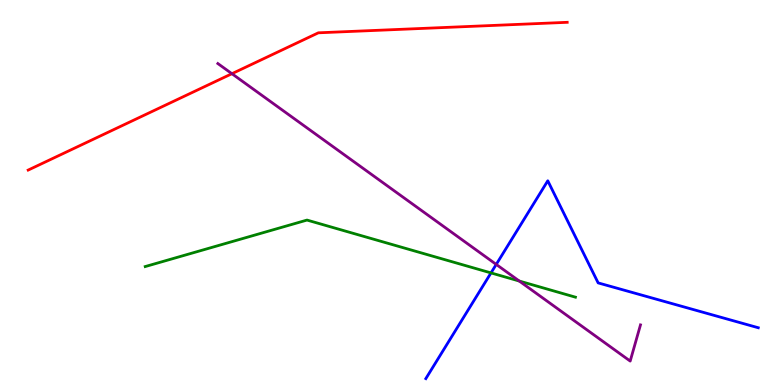[{'lines': ['blue', 'red'], 'intersections': []}, {'lines': ['green', 'red'], 'intersections': []}, {'lines': ['purple', 'red'], 'intersections': [{'x': 2.99, 'y': 8.09}]}, {'lines': ['blue', 'green'], 'intersections': [{'x': 6.34, 'y': 2.91}]}, {'lines': ['blue', 'purple'], 'intersections': [{'x': 6.4, 'y': 3.13}]}, {'lines': ['green', 'purple'], 'intersections': [{'x': 6.7, 'y': 2.7}]}]